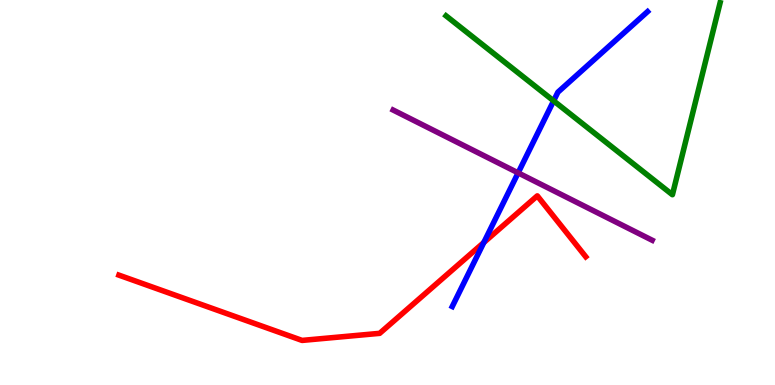[{'lines': ['blue', 'red'], 'intersections': [{'x': 6.24, 'y': 3.7}]}, {'lines': ['green', 'red'], 'intersections': []}, {'lines': ['purple', 'red'], 'intersections': []}, {'lines': ['blue', 'green'], 'intersections': [{'x': 7.14, 'y': 7.38}]}, {'lines': ['blue', 'purple'], 'intersections': [{'x': 6.69, 'y': 5.51}]}, {'lines': ['green', 'purple'], 'intersections': []}]